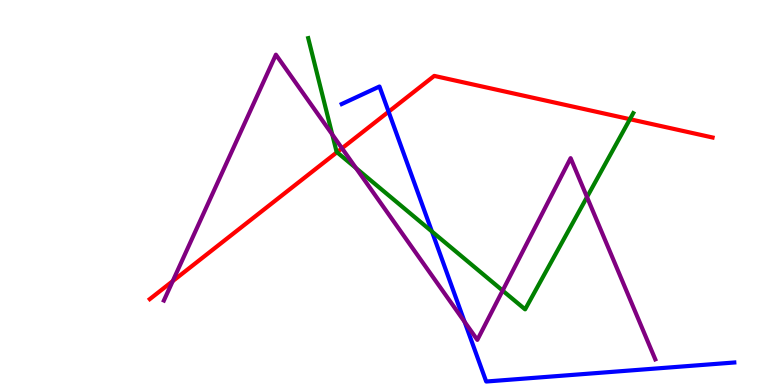[{'lines': ['blue', 'red'], 'intersections': [{'x': 5.01, 'y': 7.1}]}, {'lines': ['green', 'red'], 'intersections': [{'x': 4.35, 'y': 6.05}, {'x': 8.13, 'y': 6.9}]}, {'lines': ['purple', 'red'], 'intersections': [{'x': 2.23, 'y': 2.7}, {'x': 4.41, 'y': 6.15}]}, {'lines': ['blue', 'green'], 'intersections': [{'x': 5.57, 'y': 3.99}]}, {'lines': ['blue', 'purple'], 'intersections': [{'x': 6.0, 'y': 1.64}]}, {'lines': ['green', 'purple'], 'intersections': [{'x': 4.29, 'y': 6.51}, {'x': 4.59, 'y': 5.63}, {'x': 6.49, 'y': 2.45}, {'x': 7.57, 'y': 4.88}]}]